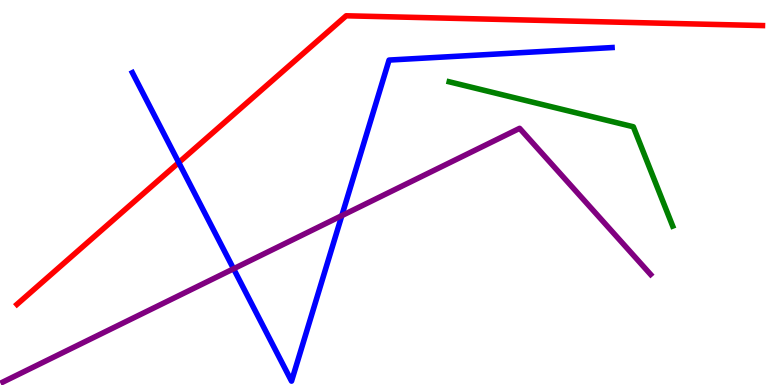[{'lines': ['blue', 'red'], 'intersections': [{'x': 2.31, 'y': 5.78}]}, {'lines': ['green', 'red'], 'intersections': []}, {'lines': ['purple', 'red'], 'intersections': []}, {'lines': ['blue', 'green'], 'intersections': []}, {'lines': ['blue', 'purple'], 'intersections': [{'x': 3.01, 'y': 3.02}, {'x': 4.41, 'y': 4.4}]}, {'lines': ['green', 'purple'], 'intersections': []}]